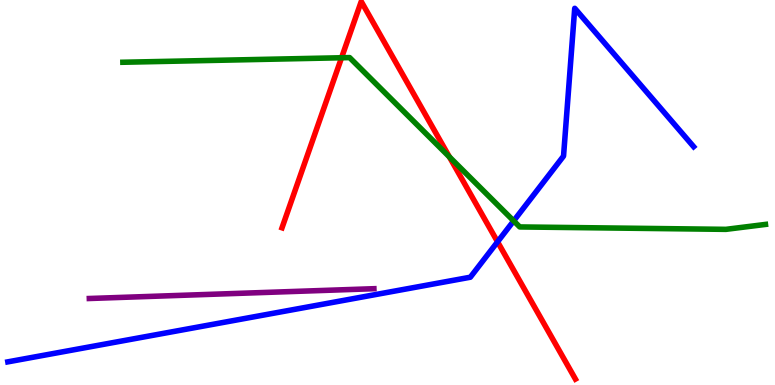[{'lines': ['blue', 'red'], 'intersections': [{'x': 6.42, 'y': 3.72}]}, {'lines': ['green', 'red'], 'intersections': [{'x': 4.41, 'y': 8.5}, {'x': 5.8, 'y': 5.92}]}, {'lines': ['purple', 'red'], 'intersections': []}, {'lines': ['blue', 'green'], 'intersections': [{'x': 6.63, 'y': 4.26}]}, {'lines': ['blue', 'purple'], 'intersections': []}, {'lines': ['green', 'purple'], 'intersections': []}]